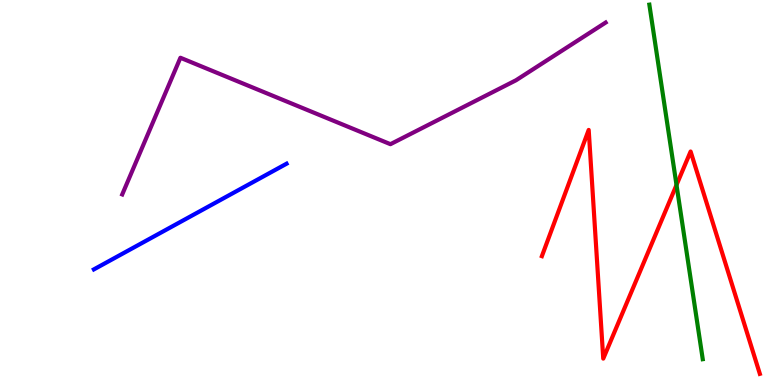[{'lines': ['blue', 'red'], 'intersections': []}, {'lines': ['green', 'red'], 'intersections': [{'x': 8.73, 'y': 5.2}]}, {'lines': ['purple', 'red'], 'intersections': []}, {'lines': ['blue', 'green'], 'intersections': []}, {'lines': ['blue', 'purple'], 'intersections': []}, {'lines': ['green', 'purple'], 'intersections': []}]